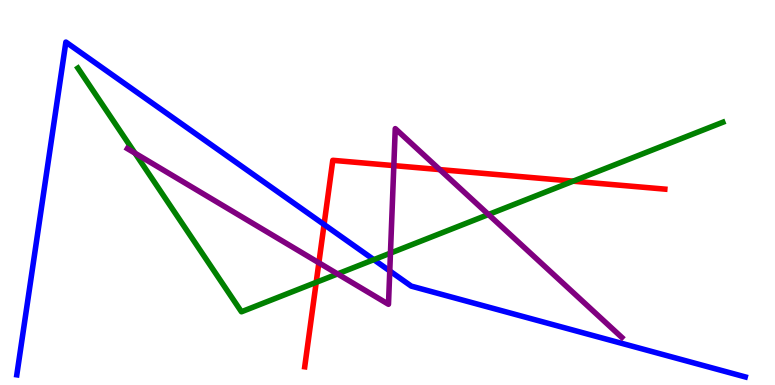[{'lines': ['blue', 'red'], 'intersections': [{'x': 4.18, 'y': 4.17}]}, {'lines': ['green', 'red'], 'intersections': [{'x': 4.08, 'y': 2.67}, {'x': 7.4, 'y': 5.29}]}, {'lines': ['purple', 'red'], 'intersections': [{'x': 4.11, 'y': 3.17}, {'x': 5.08, 'y': 5.7}, {'x': 5.67, 'y': 5.59}]}, {'lines': ['blue', 'green'], 'intersections': [{'x': 4.82, 'y': 3.26}]}, {'lines': ['blue', 'purple'], 'intersections': [{'x': 5.03, 'y': 2.96}]}, {'lines': ['green', 'purple'], 'intersections': [{'x': 1.74, 'y': 6.02}, {'x': 4.36, 'y': 2.89}, {'x': 5.04, 'y': 3.43}, {'x': 6.3, 'y': 4.43}]}]